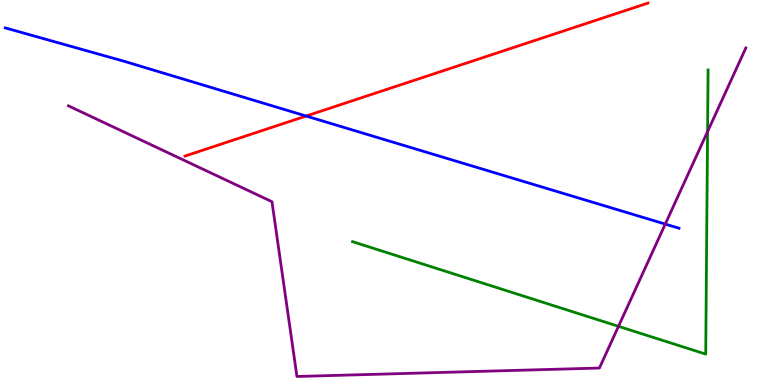[{'lines': ['blue', 'red'], 'intersections': [{'x': 3.95, 'y': 6.99}]}, {'lines': ['green', 'red'], 'intersections': []}, {'lines': ['purple', 'red'], 'intersections': []}, {'lines': ['blue', 'green'], 'intersections': []}, {'lines': ['blue', 'purple'], 'intersections': [{'x': 8.58, 'y': 4.18}]}, {'lines': ['green', 'purple'], 'intersections': [{'x': 7.98, 'y': 1.52}, {'x': 9.13, 'y': 6.58}]}]